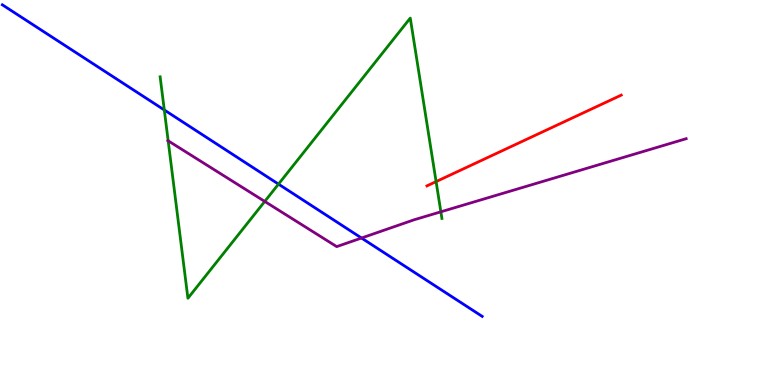[{'lines': ['blue', 'red'], 'intersections': []}, {'lines': ['green', 'red'], 'intersections': [{'x': 5.63, 'y': 5.28}]}, {'lines': ['purple', 'red'], 'intersections': []}, {'lines': ['blue', 'green'], 'intersections': [{'x': 2.12, 'y': 7.14}, {'x': 3.59, 'y': 5.22}]}, {'lines': ['blue', 'purple'], 'intersections': [{'x': 4.66, 'y': 3.82}]}, {'lines': ['green', 'purple'], 'intersections': [{'x': 2.17, 'y': 6.34}, {'x': 3.42, 'y': 4.77}, {'x': 5.69, 'y': 4.5}]}]